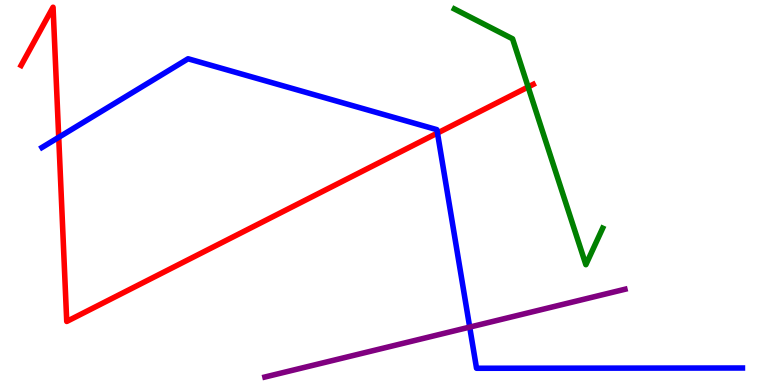[{'lines': ['blue', 'red'], 'intersections': [{'x': 0.758, 'y': 6.43}, {'x': 5.64, 'y': 6.54}]}, {'lines': ['green', 'red'], 'intersections': [{'x': 6.81, 'y': 7.74}]}, {'lines': ['purple', 'red'], 'intersections': []}, {'lines': ['blue', 'green'], 'intersections': []}, {'lines': ['blue', 'purple'], 'intersections': [{'x': 6.06, 'y': 1.5}]}, {'lines': ['green', 'purple'], 'intersections': []}]